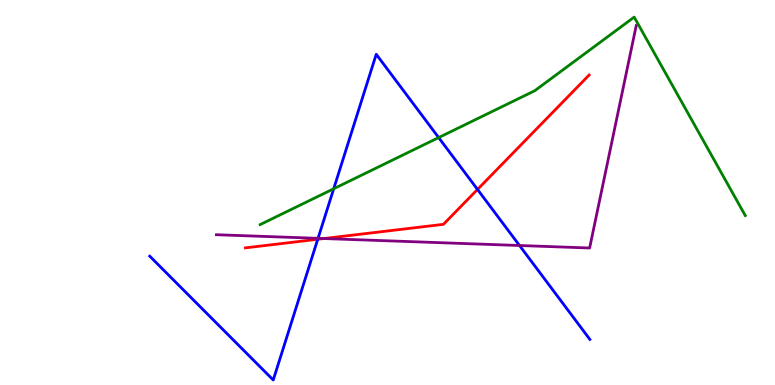[{'lines': ['blue', 'red'], 'intersections': [{'x': 4.1, 'y': 3.79}, {'x': 6.16, 'y': 5.08}]}, {'lines': ['green', 'red'], 'intersections': []}, {'lines': ['purple', 'red'], 'intersections': [{'x': 4.18, 'y': 3.8}]}, {'lines': ['blue', 'green'], 'intersections': [{'x': 4.31, 'y': 5.1}, {'x': 5.66, 'y': 6.43}]}, {'lines': ['blue', 'purple'], 'intersections': [{'x': 4.1, 'y': 3.81}, {'x': 6.7, 'y': 3.62}]}, {'lines': ['green', 'purple'], 'intersections': []}]